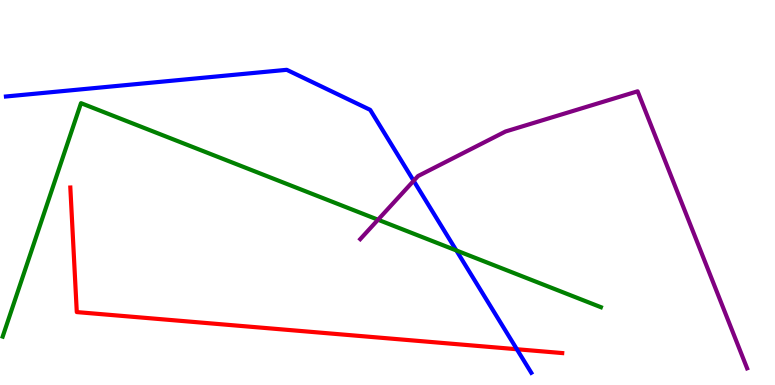[{'lines': ['blue', 'red'], 'intersections': [{'x': 6.67, 'y': 0.929}]}, {'lines': ['green', 'red'], 'intersections': []}, {'lines': ['purple', 'red'], 'intersections': []}, {'lines': ['blue', 'green'], 'intersections': [{'x': 5.89, 'y': 3.49}]}, {'lines': ['blue', 'purple'], 'intersections': [{'x': 5.34, 'y': 5.3}]}, {'lines': ['green', 'purple'], 'intersections': [{'x': 4.88, 'y': 4.29}]}]